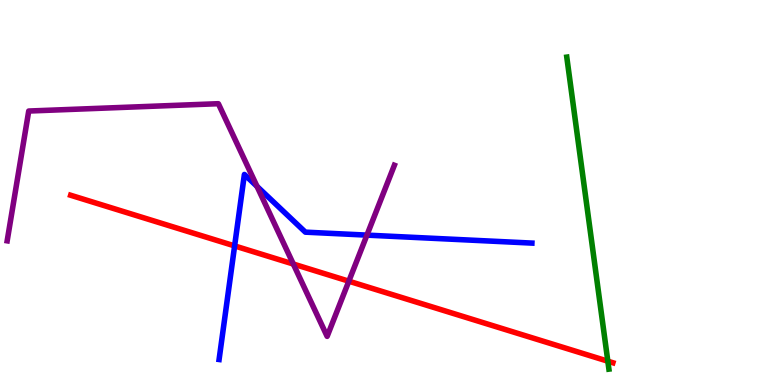[{'lines': ['blue', 'red'], 'intersections': [{'x': 3.03, 'y': 3.61}]}, {'lines': ['green', 'red'], 'intersections': [{'x': 7.84, 'y': 0.618}]}, {'lines': ['purple', 'red'], 'intersections': [{'x': 3.78, 'y': 3.14}, {'x': 4.5, 'y': 2.7}]}, {'lines': ['blue', 'green'], 'intersections': []}, {'lines': ['blue', 'purple'], 'intersections': [{'x': 3.32, 'y': 5.16}, {'x': 4.73, 'y': 3.89}]}, {'lines': ['green', 'purple'], 'intersections': []}]